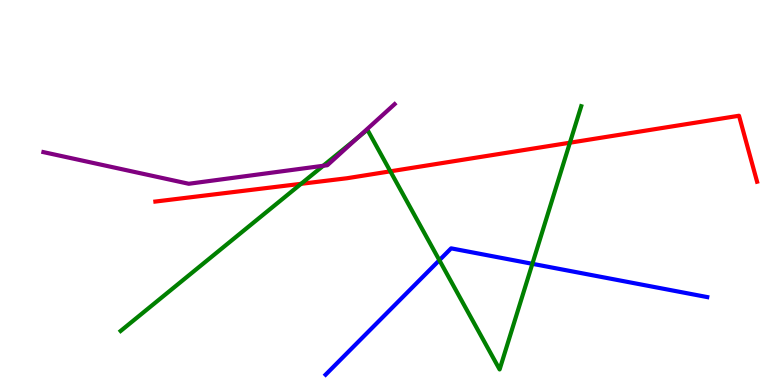[{'lines': ['blue', 'red'], 'intersections': []}, {'lines': ['green', 'red'], 'intersections': [{'x': 3.88, 'y': 5.23}, {'x': 5.04, 'y': 5.55}, {'x': 7.35, 'y': 6.29}]}, {'lines': ['purple', 'red'], 'intersections': []}, {'lines': ['blue', 'green'], 'intersections': [{'x': 5.67, 'y': 3.24}, {'x': 6.87, 'y': 3.15}]}, {'lines': ['blue', 'purple'], 'intersections': []}, {'lines': ['green', 'purple'], 'intersections': [{'x': 4.17, 'y': 5.69}, {'x': 4.62, 'y': 6.43}]}]